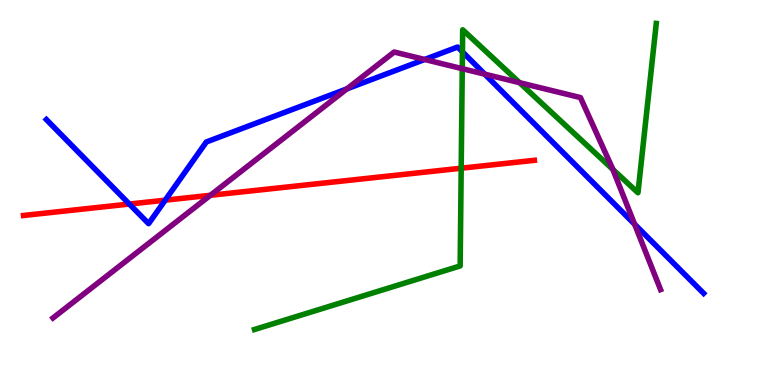[{'lines': ['blue', 'red'], 'intersections': [{'x': 1.67, 'y': 4.7}, {'x': 2.13, 'y': 4.8}]}, {'lines': ['green', 'red'], 'intersections': [{'x': 5.95, 'y': 5.63}]}, {'lines': ['purple', 'red'], 'intersections': [{'x': 2.71, 'y': 4.93}]}, {'lines': ['blue', 'green'], 'intersections': [{'x': 5.97, 'y': 8.65}]}, {'lines': ['blue', 'purple'], 'intersections': [{'x': 4.48, 'y': 7.69}, {'x': 5.48, 'y': 8.46}, {'x': 6.26, 'y': 8.07}, {'x': 8.19, 'y': 4.18}]}, {'lines': ['green', 'purple'], 'intersections': [{'x': 5.96, 'y': 8.22}, {'x': 6.7, 'y': 7.85}, {'x': 7.91, 'y': 5.6}]}]